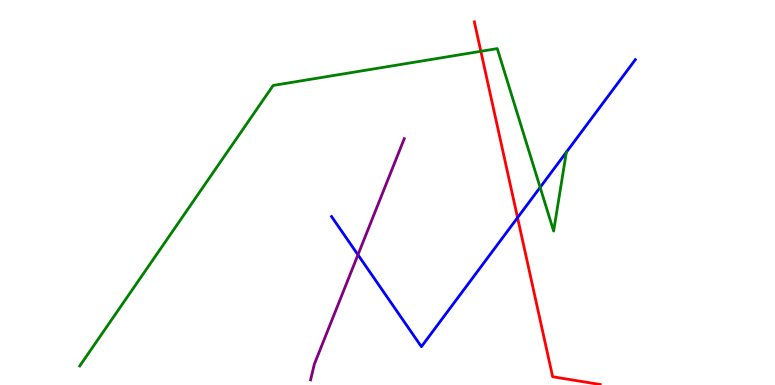[{'lines': ['blue', 'red'], 'intersections': [{'x': 6.68, 'y': 4.35}]}, {'lines': ['green', 'red'], 'intersections': [{'x': 6.2, 'y': 8.67}]}, {'lines': ['purple', 'red'], 'intersections': []}, {'lines': ['blue', 'green'], 'intersections': [{'x': 6.97, 'y': 5.13}, {'x': 7.31, 'y': 6.05}]}, {'lines': ['blue', 'purple'], 'intersections': [{'x': 4.62, 'y': 3.38}]}, {'lines': ['green', 'purple'], 'intersections': []}]